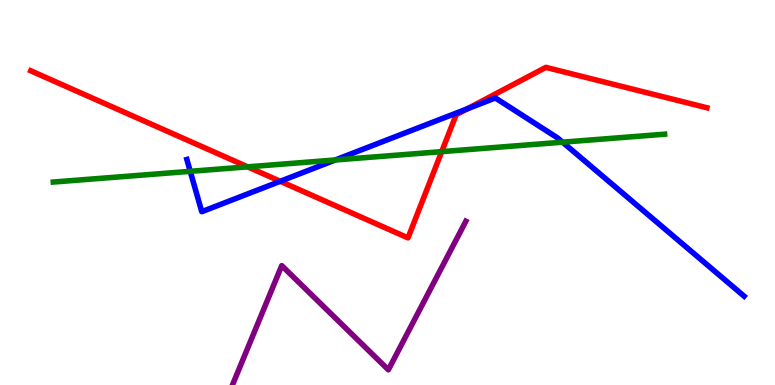[{'lines': ['blue', 'red'], 'intersections': [{'x': 3.62, 'y': 5.29}, {'x': 6.03, 'y': 7.17}]}, {'lines': ['green', 'red'], 'intersections': [{'x': 3.19, 'y': 5.67}, {'x': 5.7, 'y': 6.06}]}, {'lines': ['purple', 'red'], 'intersections': []}, {'lines': ['blue', 'green'], 'intersections': [{'x': 2.45, 'y': 5.55}, {'x': 4.33, 'y': 5.84}, {'x': 7.26, 'y': 6.31}]}, {'lines': ['blue', 'purple'], 'intersections': []}, {'lines': ['green', 'purple'], 'intersections': []}]